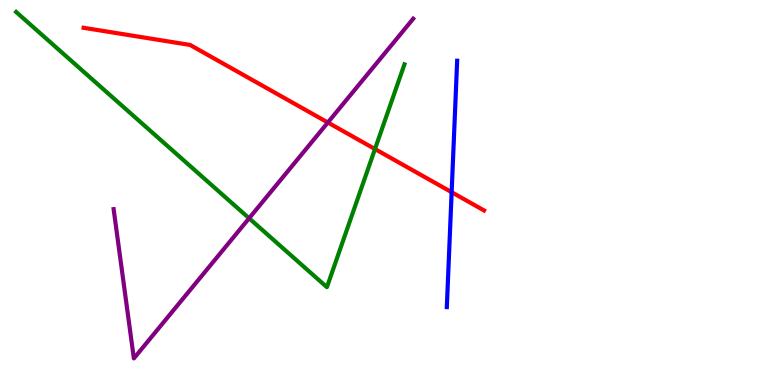[{'lines': ['blue', 'red'], 'intersections': [{'x': 5.83, 'y': 5.01}]}, {'lines': ['green', 'red'], 'intersections': [{'x': 4.84, 'y': 6.13}]}, {'lines': ['purple', 'red'], 'intersections': [{'x': 4.23, 'y': 6.82}]}, {'lines': ['blue', 'green'], 'intersections': []}, {'lines': ['blue', 'purple'], 'intersections': []}, {'lines': ['green', 'purple'], 'intersections': [{'x': 3.21, 'y': 4.33}]}]